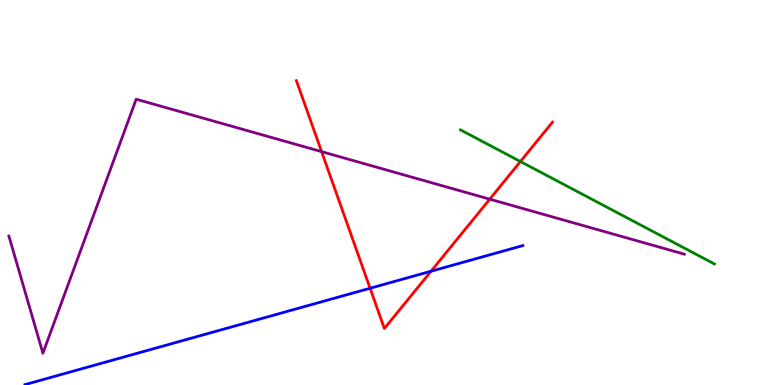[{'lines': ['blue', 'red'], 'intersections': [{'x': 4.78, 'y': 2.51}, {'x': 5.56, 'y': 2.95}]}, {'lines': ['green', 'red'], 'intersections': [{'x': 6.72, 'y': 5.8}]}, {'lines': ['purple', 'red'], 'intersections': [{'x': 4.15, 'y': 6.06}, {'x': 6.32, 'y': 4.83}]}, {'lines': ['blue', 'green'], 'intersections': []}, {'lines': ['blue', 'purple'], 'intersections': []}, {'lines': ['green', 'purple'], 'intersections': []}]